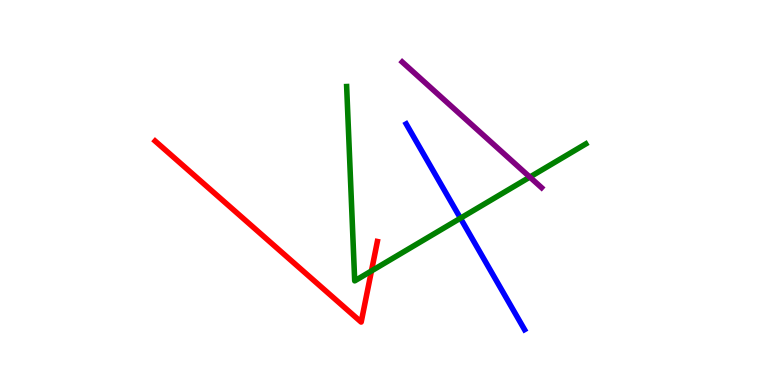[{'lines': ['blue', 'red'], 'intersections': []}, {'lines': ['green', 'red'], 'intersections': [{'x': 4.79, 'y': 2.96}]}, {'lines': ['purple', 'red'], 'intersections': []}, {'lines': ['blue', 'green'], 'intersections': [{'x': 5.94, 'y': 4.33}]}, {'lines': ['blue', 'purple'], 'intersections': []}, {'lines': ['green', 'purple'], 'intersections': [{'x': 6.84, 'y': 5.4}]}]